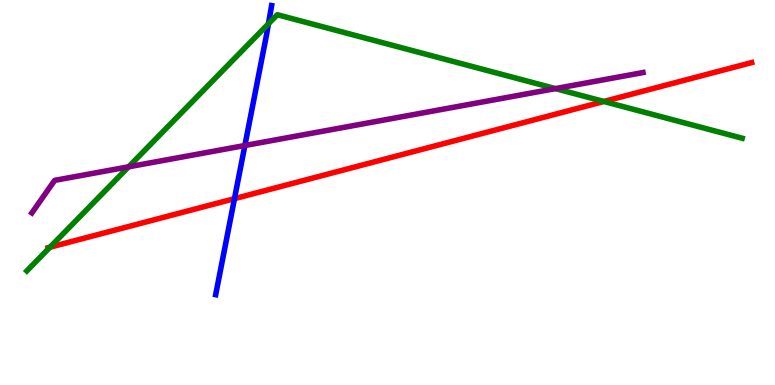[{'lines': ['blue', 'red'], 'intersections': [{'x': 3.03, 'y': 4.84}]}, {'lines': ['green', 'red'], 'intersections': [{'x': 0.645, 'y': 3.58}, {'x': 7.79, 'y': 7.36}]}, {'lines': ['purple', 'red'], 'intersections': []}, {'lines': ['blue', 'green'], 'intersections': [{'x': 3.46, 'y': 9.38}]}, {'lines': ['blue', 'purple'], 'intersections': [{'x': 3.16, 'y': 6.22}]}, {'lines': ['green', 'purple'], 'intersections': [{'x': 1.66, 'y': 5.67}, {'x': 7.17, 'y': 7.7}]}]